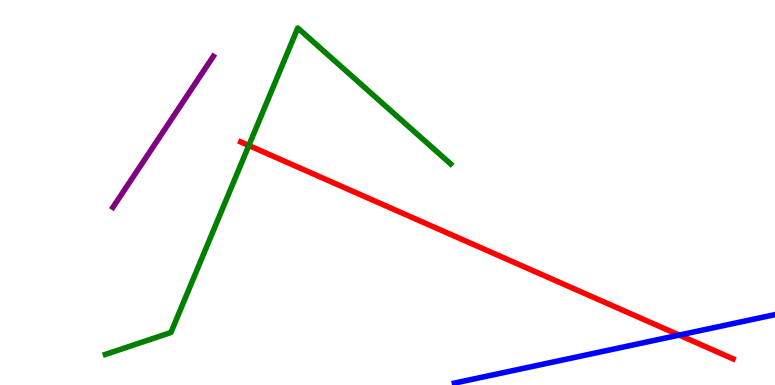[{'lines': ['blue', 'red'], 'intersections': [{'x': 8.76, 'y': 1.3}]}, {'lines': ['green', 'red'], 'intersections': [{'x': 3.21, 'y': 6.22}]}, {'lines': ['purple', 'red'], 'intersections': []}, {'lines': ['blue', 'green'], 'intersections': []}, {'lines': ['blue', 'purple'], 'intersections': []}, {'lines': ['green', 'purple'], 'intersections': []}]